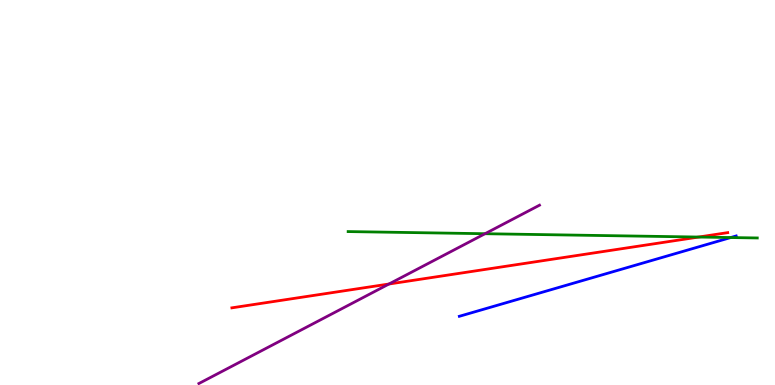[{'lines': ['blue', 'red'], 'intersections': []}, {'lines': ['green', 'red'], 'intersections': [{'x': 9.01, 'y': 3.84}]}, {'lines': ['purple', 'red'], 'intersections': [{'x': 5.02, 'y': 2.62}]}, {'lines': ['blue', 'green'], 'intersections': [{'x': 9.43, 'y': 3.83}]}, {'lines': ['blue', 'purple'], 'intersections': []}, {'lines': ['green', 'purple'], 'intersections': [{'x': 6.26, 'y': 3.93}]}]